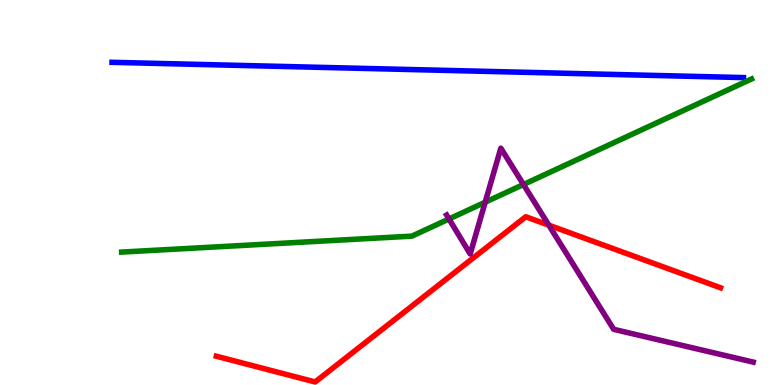[{'lines': ['blue', 'red'], 'intersections': []}, {'lines': ['green', 'red'], 'intersections': []}, {'lines': ['purple', 'red'], 'intersections': [{'x': 7.08, 'y': 4.15}]}, {'lines': ['blue', 'green'], 'intersections': []}, {'lines': ['blue', 'purple'], 'intersections': []}, {'lines': ['green', 'purple'], 'intersections': [{'x': 5.79, 'y': 4.31}, {'x': 6.26, 'y': 4.75}, {'x': 6.75, 'y': 5.21}]}]